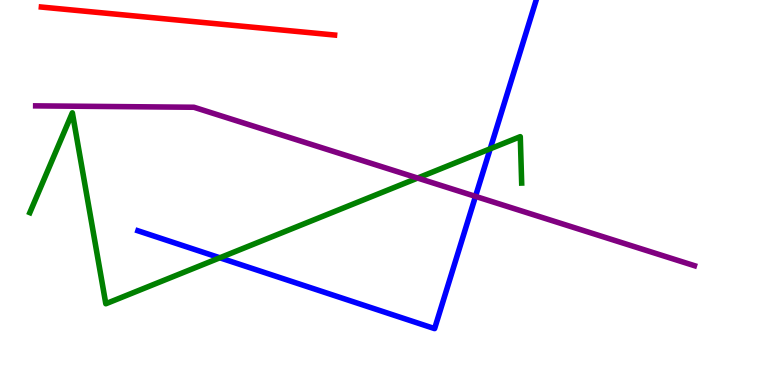[{'lines': ['blue', 'red'], 'intersections': []}, {'lines': ['green', 'red'], 'intersections': []}, {'lines': ['purple', 'red'], 'intersections': []}, {'lines': ['blue', 'green'], 'intersections': [{'x': 2.84, 'y': 3.3}, {'x': 6.33, 'y': 6.14}]}, {'lines': ['blue', 'purple'], 'intersections': [{'x': 6.14, 'y': 4.9}]}, {'lines': ['green', 'purple'], 'intersections': [{'x': 5.39, 'y': 5.38}]}]